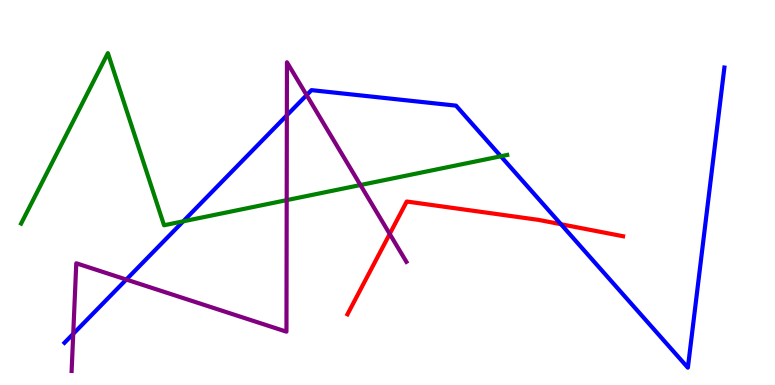[{'lines': ['blue', 'red'], 'intersections': [{'x': 7.24, 'y': 4.18}]}, {'lines': ['green', 'red'], 'intersections': []}, {'lines': ['purple', 'red'], 'intersections': [{'x': 5.03, 'y': 3.92}]}, {'lines': ['blue', 'green'], 'intersections': [{'x': 2.36, 'y': 4.25}, {'x': 6.46, 'y': 5.94}]}, {'lines': ['blue', 'purple'], 'intersections': [{'x': 0.945, 'y': 1.33}, {'x': 1.63, 'y': 2.74}, {'x': 3.7, 'y': 7.0}, {'x': 3.96, 'y': 7.53}]}, {'lines': ['green', 'purple'], 'intersections': [{'x': 3.7, 'y': 4.8}, {'x': 4.65, 'y': 5.19}]}]